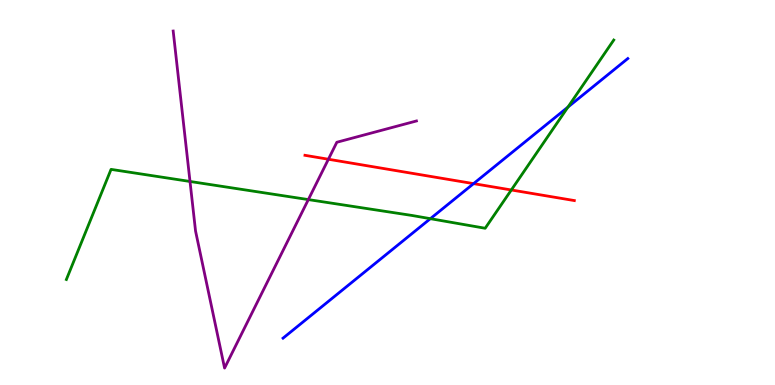[{'lines': ['blue', 'red'], 'intersections': [{'x': 6.11, 'y': 5.23}]}, {'lines': ['green', 'red'], 'intersections': [{'x': 6.6, 'y': 5.07}]}, {'lines': ['purple', 'red'], 'intersections': [{'x': 4.24, 'y': 5.86}]}, {'lines': ['blue', 'green'], 'intersections': [{'x': 5.55, 'y': 4.32}, {'x': 7.33, 'y': 7.22}]}, {'lines': ['blue', 'purple'], 'intersections': []}, {'lines': ['green', 'purple'], 'intersections': [{'x': 2.45, 'y': 5.29}, {'x': 3.98, 'y': 4.82}]}]